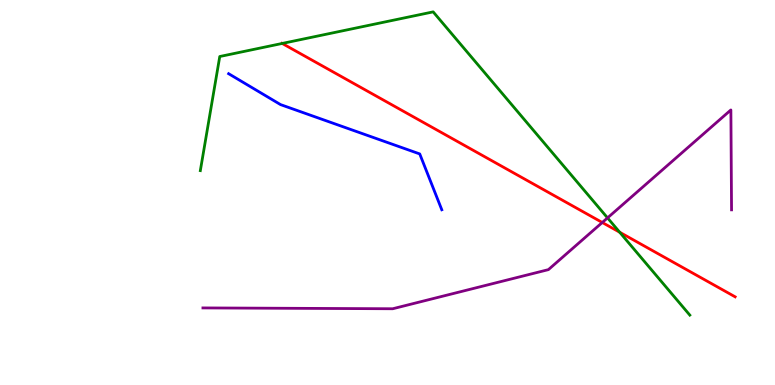[{'lines': ['blue', 'red'], 'intersections': []}, {'lines': ['green', 'red'], 'intersections': [{'x': 3.64, 'y': 8.87}, {'x': 8.0, 'y': 3.97}]}, {'lines': ['purple', 'red'], 'intersections': [{'x': 7.77, 'y': 4.22}]}, {'lines': ['blue', 'green'], 'intersections': []}, {'lines': ['blue', 'purple'], 'intersections': []}, {'lines': ['green', 'purple'], 'intersections': [{'x': 7.84, 'y': 4.34}]}]